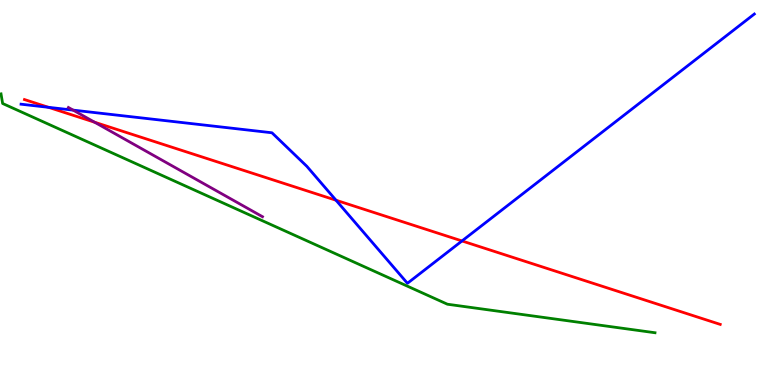[{'lines': ['blue', 'red'], 'intersections': [{'x': 0.625, 'y': 7.21}, {'x': 4.34, 'y': 4.8}, {'x': 5.96, 'y': 3.74}]}, {'lines': ['green', 'red'], 'intersections': []}, {'lines': ['purple', 'red'], 'intersections': [{'x': 1.22, 'y': 6.83}]}, {'lines': ['blue', 'green'], 'intersections': []}, {'lines': ['blue', 'purple'], 'intersections': [{'x': 0.943, 'y': 7.14}]}, {'lines': ['green', 'purple'], 'intersections': []}]